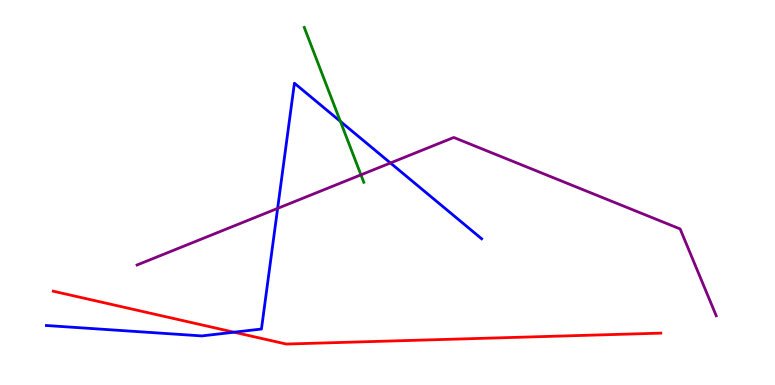[{'lines': ['blue', 'red'], 'intersections': [{'x': 3.02, 'y': 1.37}]}, {'lines': ['green', 'red'], 'intersections': []}, {'lines': ['purple', 'red'], 'intersections': []}, {'lines': ['blue', 'green'], 'intersections': [{'x': 4.39, 'y': 6.85}]}, {'lines': ['blue', 'purple'], 'intersections': [{'x': 3.58, 'y': 4.59}, {'x': 5.04, 'y': 5.77}]}, {'lines': ['green', 'purple'], 'intersections': [{'x': 4.66, 'y': 5.46}]}]